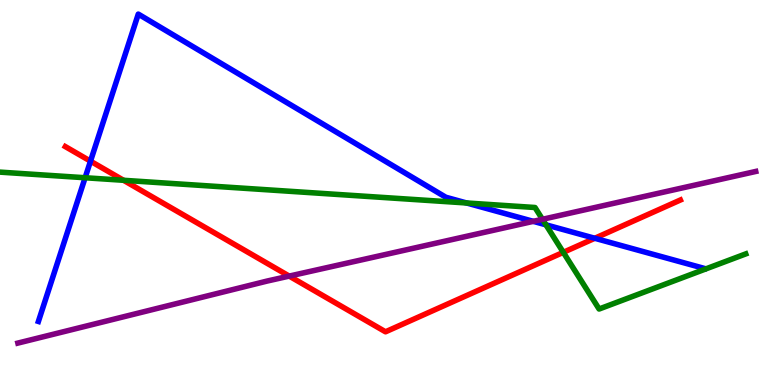[{'lines': ['blue', 'red'], 'intersections': [{'x': 1.17, 'y': 5.81}, {'x': 7.67, 'y': 3.81}]}, {'lines': ['green', 'red'], 'intersections': [{'x': 1.59, 'y': 5.32}, {'x': 7.27, 'y': 3.45}]}, {'lines': ['purple', 'red'], 'intersections': [{'x': 3.73, 'y': 2.83}]}, {'lines': ['blue', 'green'], 'intersections': [{'x': 1.1, 'y': 5.38}, {'x': 6.02, 'y': 4.73}, {'x': 7.04, 'y': 4.16}]}, {'lines': ['blue', 'purple'], 'intersections': [{'x': 6.88, 'y': 4.25}]}, {'lines': ['green', 'purple'], 'intersections': [{'x': 7.0, 'y': 4.3}]}]